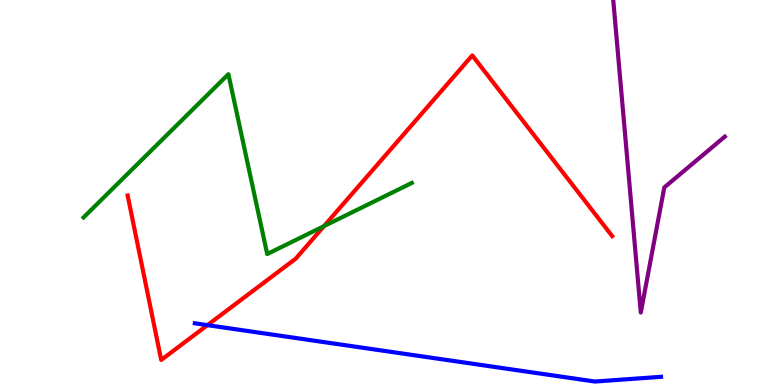[{'lines': ['blue', 'red'], 'intersections': [{'x': 2.68, 'y': 1.55}]}, {'lines': ['green', 'red'], 'intersections': [{'x': 4.18, 'y': 4.13}]}, {'lines': ['purple', 'red'], 'intersections': []}, {'lines': ['blue', 'green'], 'intersections': []}, {'lines': ['blue', 'purple'], 'intersections': []}, {'lines': ['green', 'purple'], 'intersections': []}]